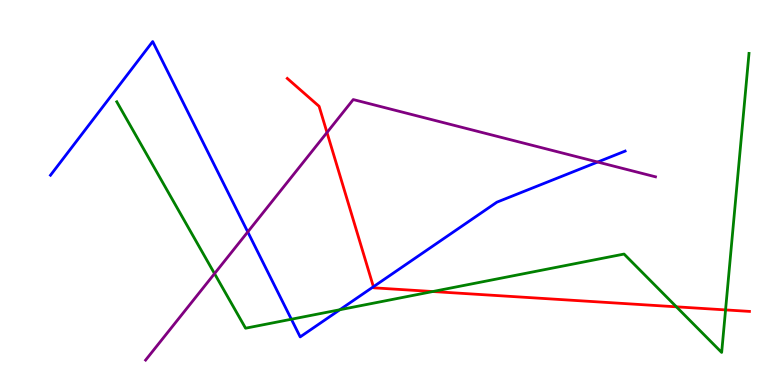[{'lines': ['blue', 'red'], 'intersections': [{'x': 4.82, 'y': 2.55}]}, {'lines': ['green', 'red'], 'intersections': [{'x': 5.58, 'y': 2.43}, {'x': 8.73, 'y': 2.03}, {'x': 9.36, 'y': 1.95}]}, {'lines': ['purple', 'red'], 'intersections': [{'x': 4.22, 'y': 6.56}]}, {'lines': ['blue', 'green'], 'intersections': [{'x': 3.76, 'y': 1.71}, {'x': 4.39, 'y': 1.95}]}, {'lines': ['blue', 'purple'], 'intersections': [{'x': 3.2, 'y': 3.98}, {'x': 7.71, 'y': 5.79}]}, {'lines': ['green', 'purple'], 'intersections': [{'x': 2.77, 'y': 2.89}]}]